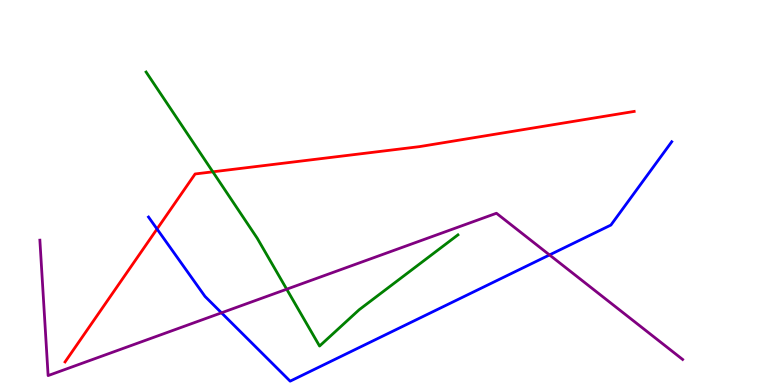[{'lines': ['blue', 'red'], 'intersections': [{'x': 2.03, 'y': 4.05}]}, {'lines': ['green', 'red'], 'intersections': [{'x': 2.75, 'y': 5.54}]}, {'lines': ['purple', 'red'], 'intersections': []}, {'lines': ['blue', 'green'], 'intersections': []}, {'lines': ['blue', 'purple'], 'intersections': [{'x': 2.86, 'y': 1.87}, {'x': 7.09, 'y': 3.38}]}, {'lines': ['green', 'purple'], 'intersections': [{'x': 3.7, 'y': 2.49}]}]